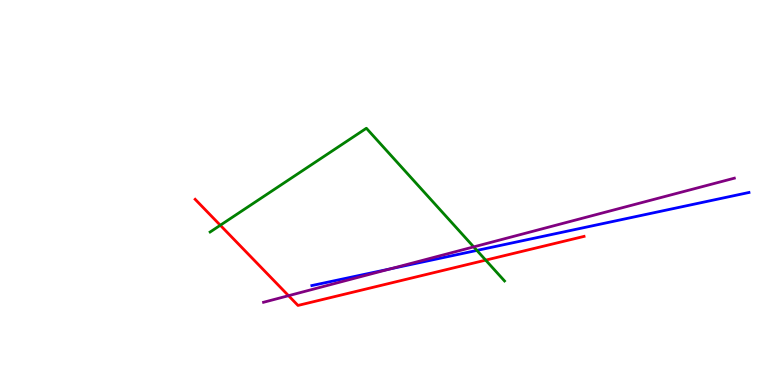[{'lines': ['blue', 'red'], 'intersections': []}, {'lines': ['green', 'red'], 'intersections': [{'x': 2.84, 'y': 4.15}, {'x': 6.27, 'y': 3.24}]}, {'lines': ['purple', 'red'], 'intersections': [{'x': 3.72, 'y': 2.32}]}, {'lines': ['blue', 'green'], 'intersections': [{'x': 6.15, 'y': 3.5}]}, {'lines': ['blue', 'purple'], 'intersections': [{'x': 5.04, 'y': 3.02}]}, {'lines': ['green', 'purple'], 'intersections': [{'x': 6.11, 'y': 3.59}]}]